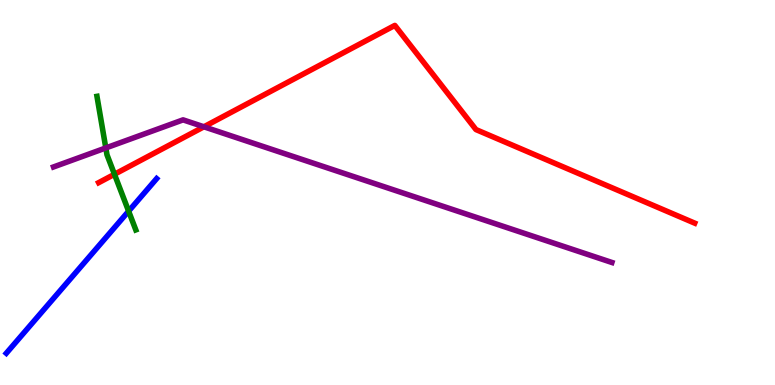[{'lines': ['blue', 'red'], 'intersections': []}, {'lines': ['green', 'red'], 'intersections': [{'x': 1.48, 'y': 5.47}]}, {'lines': ['purple', 'red'], 'intersections': [{'x': 2.63, 'y': 6.71}]}, {'lines': ['blue', 'green'], 'intersections': [{'x': 1.66, 'y': 4.52}]}, {'lines': ['blue', 'purple'], 'intersections': []}, {'lines': ['green', 'purple'], 'intersections': [{'x': 1.37, 'y': 6.16}]}]